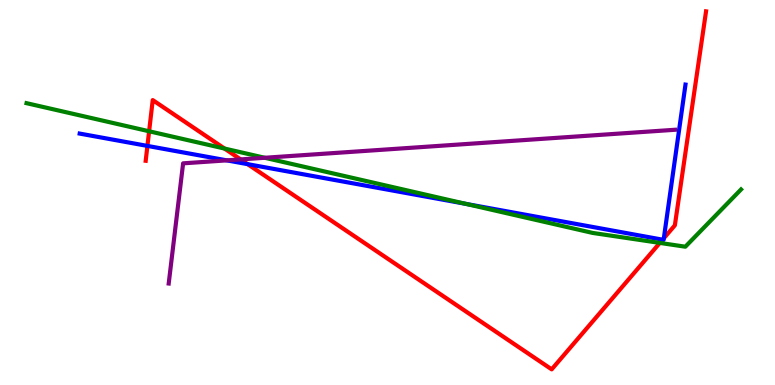[{'lines': ['blue', 'red'], 'intersections': [{'x': 1.9, 'y': 6.21}, {'x': 3.2, 'y': 5.74}, {'x': 8.55, 'y': 3.77}, {'x': 8.57, 'y': 3.81}]}, {'lines': ['green', 'red'], 'intersections': [{'x': 1.92, 'y': 6.59}, {'x': 2.9, 'y': 6.14}, {'x': 8.51, 'y': 3.69}]}, {'lines': ['purple', 'red'], 'intersections': [{'x': 3.1, 'y': 5.86}]}, {'lines': ['blue', 'green'], 'intersections': [{'x': 6.01, 'y': 4.7}]}, {'lines': ['blue', 'purple'], 'intersections': [{'x': 2.93, 'y': 5.83}]}, {'lines': ['green', 'purple'], 'intersections': [{'x': 3.42, 'y': 5.9}]}]